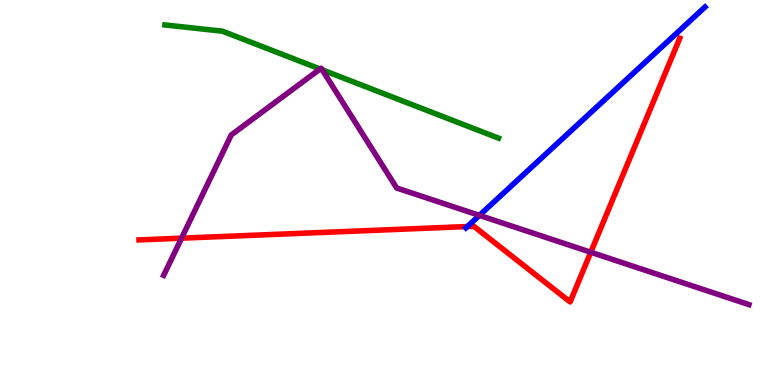[{'lines': ['blue', 'red'], 'intersections': [{'x': 6.03, 'y': 4.12}]}, {'lines': ['green', 'red'], 'intersections': []}, {'lines': ['purple', 'red'], 'intersections': [{'x': 2.34, 'y': 3.81}, {'x': 7.62, 'y': 3.45}]}, {'lines': ['blue', 'green'], 'intersections': []}, {'lines': ['blue', 'purple'], 'intersections': [{'x': 6.19, 'y': 4.41}]}, {'lines': ['green', 'purple'], 'intersections': [{'x': 4.13, 'y': 8.21}, {'x': 4.16, 'y': 8.19}]}]